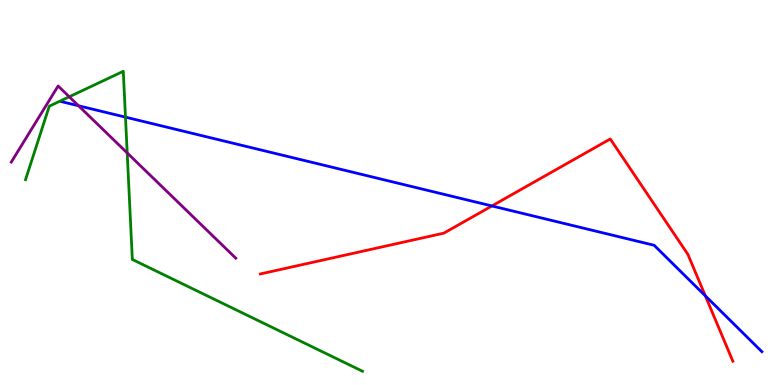[{'lines': ['blue', 'red'], 'intersections': [{'x': 6.35, 'y': 4.65}, {'x': 9.1, 'y': 2.32}]}, {'lines': ['green', 'red'], 'intersections': []}, {'lines': ['purple', 'red'], 'intersections': []}, {'lines': ['blue', 'green'], 'intersections': [{'x': 1.62, 'y': 6.96}]}, {'lines': ['blue', 'purple'], 'intersections': [{'x': 1.01, 'y': 7.25}]}, {'lines': ['green', 'purple'], 'intersections': [{'x': 0.894, 'y': 7.49}, {'x': 1.64, 'y': 6.03}]}]